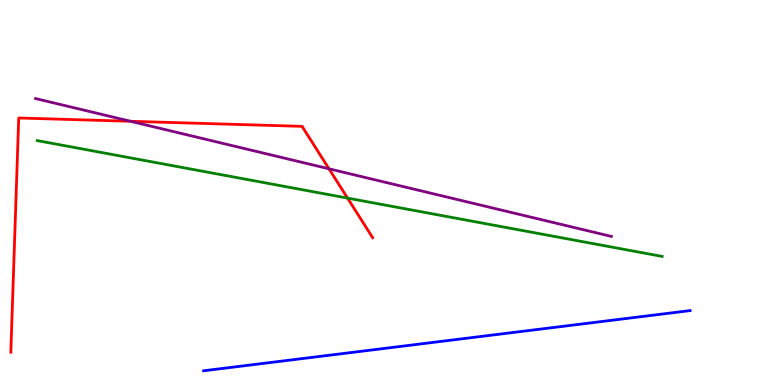[{'lines': ['blue', 'red'], 'intersections': []}, {'lines': ['green', 'red'], 'intersections': [{'x': 4.48, 'y': 4.85}]}, {'lines': ['purple', 'red'], 'intersections': [{'x': 1.68, 'y': 6.85}, {'x': 4.25, 'y': 5.62}]}, {'lines': ['blue', 'green'], 'intersections': []}, {'lines': ['blue', 'purple'], 'intersections': []}, {'lines': ['green', 'purple'], 'intersections': []}]